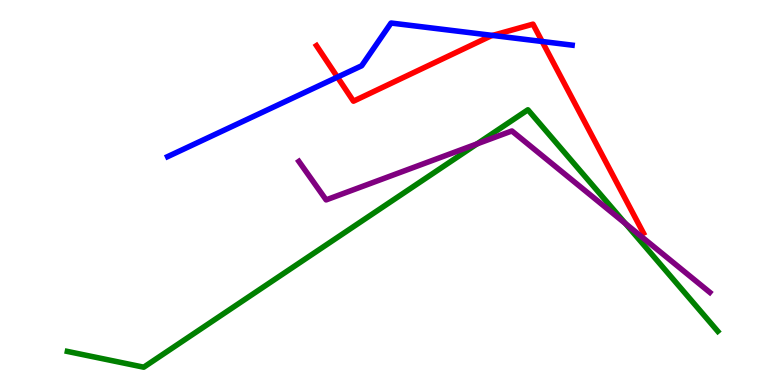[{'lines': ['blue', 'red'], 'intersections': [{'x': 4.35, 'y': 8.0}, {'x': 6.36, 'y': 9.08}, {'x': 7.0, 'y': 8.92}]}, {'lines': ['green', 'red'], 'intersections': []}, {'lines': ['purple', 'red'], 'intersections': []}, {'lines': ['blue', 'green'], 'intersections': []}, {'lines': ['blue', 'purple'], 'intersections': []}, {'lines': ['green', 'purple'], 'intersections': [{'x': 6.15, 'y': 6.26}, {'x': 8.07, 'y': 4.19}]}]